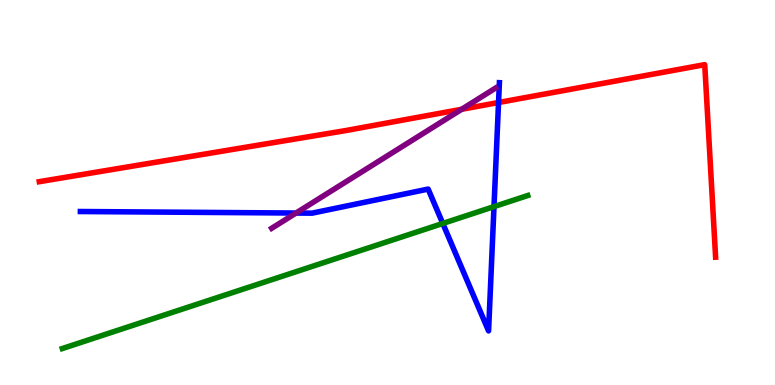[{'lines': ['blue', 'red'], 'intersections': [{'x': 6.43, 'y': 7.34}]}, {'lines': ['green', 'red'], 'intersections': []}, {'lines': ['purple', 'red'], 'intersections': [{'x': 5.96, 'y': 7.16}]}, {'lines': ['blue', 'green'], 'intersections': [{'x': 5.71, 'y': 4.2}, {'x': 6.37, 'y': 4.63}]}, {'lines': ['blue', 'purple'], 'intersections': [{'x': 3.82, 'y': 4.47}]}, {'lines': ['green', 'purple'], 'intersections': []}]